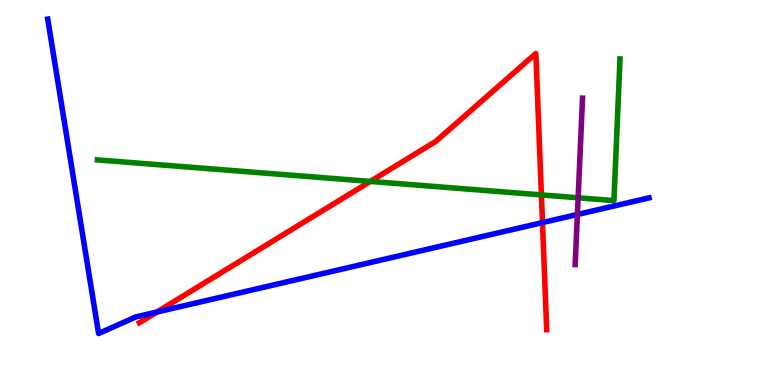[{'lines': ['blue', 'red'], 'intersections': [{'x': 2.02, 'y': 1.9}, {'x': 7.0, 'y': 4.22}]}, {'lines': ['green', 'red'], 'intersections': [{'x': 4.78, 'y': 5.29}, {'x': 6.99, 'y': 4.94}]}, {'lines': ['purple', 'red'], 'intersections': []}, {'lines': ['blue', 'green'], 'intersections': []}, {'lines': ['blue', 'purple'], 'intersections': [{'x': 7.45, 'y': 4.43}]}, {'lines': ['green', 'purple'], 'intersections': [{'x': 7.46, 'y': 4.86}]}]